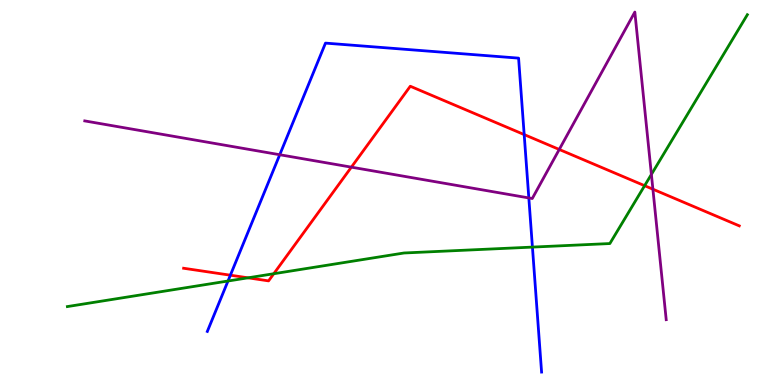[{'lines': ['blue', 'red'], 'intersections': [{'x': 2.97, 'y': 2.85}, {'x': 6.76, 'y': 6.5}]}, {'lines': ['green', 'red'], 'intersections': [{'x': 3.2, 'y': 2.78}, {'x': 3.53, 'y': 2.89}, {'x': 8.32, 'y': 5.18}]}, {'lines': ['purple', 'red'], 'intersections': [{'x': 4.53, 'y': 5.66}, {'x': 7.22, 'y': 6.12}, {'x': 8.42, 'y': 5.09}]}, {'lines': ['blue', 'green'], 'intersections': [{'x': 2.94, 'y': 2.7}, {'x': 6.87, 'y': 3.58}]}, {'lines': ['blue', 'purple'], 'intersections': [{'x': 3.61, 'y': 5.98}, {'x': 6.82, 'y': 4.86}]}, {'lines': ['green', 'purple'], 'intersections': [{'x': 8.41, 'y': 5.47}]}]